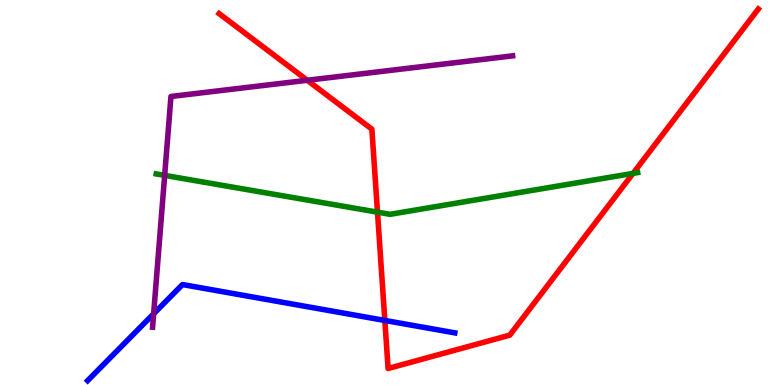[{'lines': ['blue', 'red'], 'intersections': [{'x': 4.97, 'y': 1.68}]}, {'lines': ['green', 'red'], 'intersections': [{'x': 4.87, 'y': 4.49}, {'x': 8.17, 'y': 5.5}]}, {'lines': ['purple', 'red'], 'intersections': [{'x': 3.96, 'y': 7.92}]}, {'lines': ['blue', 'green'], 'intersections': []}, {'lines': ['blue', 'purple'], 'intersections': [{'x': 1.98, 'y': 1.85}]}, {'lines': ['green', 'purple'], 'intersections': [{'x': 2.12, 'y': 5.44}]}]